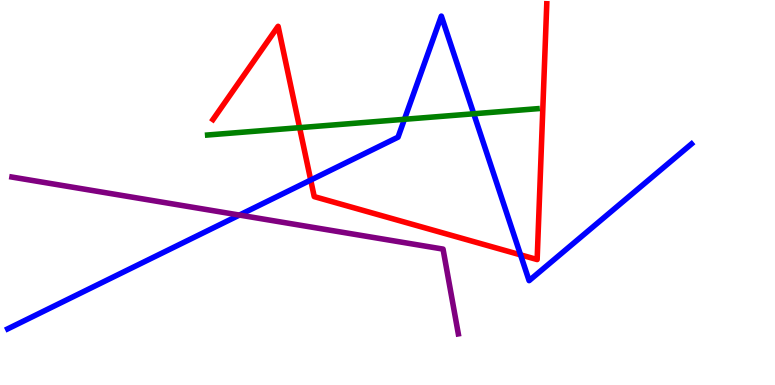[{'lines': ['blue', 'red'], 'intersections': [{'x': 4.01, 'y': 5.32}, {'x': 6.72, 'y': 3.38}]}, {'lines': ['green', 'red'], 'intersections': [{'x': 3.87, 'y': 6.68}]}, {'lines': ['purple', 'red'], 'intersections': []}, {'lines': ['blue', 'green'], 'intersections': [{'x': 5.22, 'y': 6.9}, {'x': 6.11, 'y': 7.04}]}, {'lines': ['blue', 'purple'], 'intersections': [{'x': 3.09, 'y': 4.41}]}, {'lines': ['green', 'purple'], 'intersections': []}]